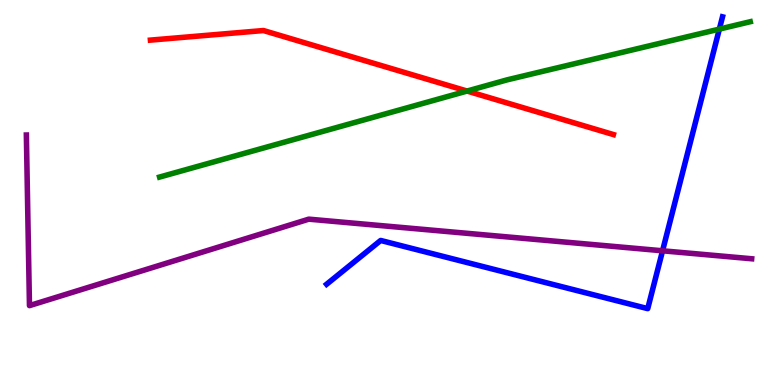[{'lines': ['blue', 'red'], 'intersections': []}, {'lines': ['green', 'red'], 'intersections': [{'x': 6.03, 'y': 7.63}]}, {'lines': ['purple', 'red'], 'intersections': []}, {'lines': ['blue', 'green'], 'intersections': [{'x': 9.28, 'y': 9.24}]}, {'lines': ['blue', 'purple'], 'intersections': [{'x': 8.55, 'y': 3.49}]}, {'lines': ['green', 'purple'], 'intersections': []}]